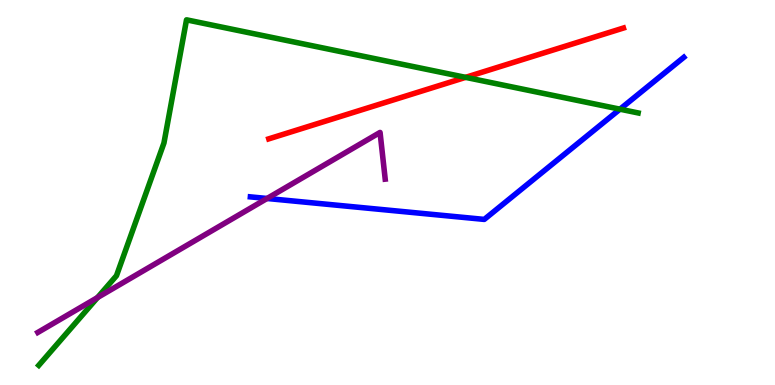[{'lines': ['blue', 'red'], 'intersections': []}, {'lines': ['green', 'red'], 'intersections': [{'x': 6.01, 'y': 7.99}]}, {'lines': ['purple', 'red'], 'intersections': []}, {'lines': ['blue', 'green'], 'intersections': [{'x': 8.0, 'y': 7.16}]}, {'lines': ['blue', 'purple'], 'intersections': [{'x': 3.45, 'y': 4.84}]}, {'lines': ['green', 'purple'], 'intersections': [{'x': 1.26, 'y': 2.27}]}]